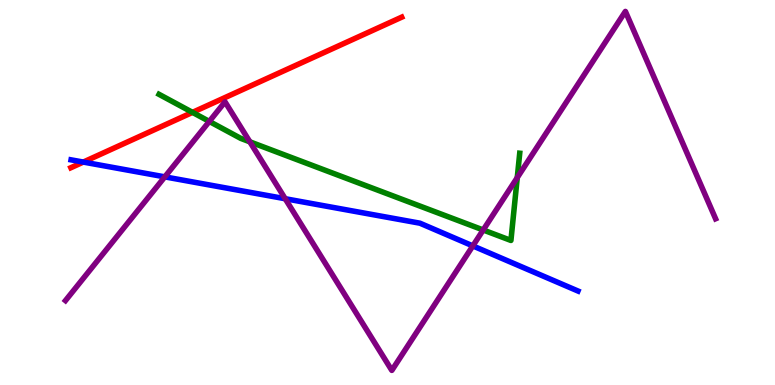[{'lines': ['blue', 'red'], 'intersections': [{'x': 1.07, 'y': 5.79}]}, {'lines': ['green', 'red'], 'intersections': [{'x': 2.48, 'y': 7.08}]}, {'lines': ['purple', 'red'], 'intersections': []}, {'lines': ['blue', 'green'], 'intersections': []}, {'lines': ['blue', 'purple'], 'intersections': [{'x': 2.13, 'y': 5.41}, {'x': 3.68, 'y': 4.84}, {'x': 6.1, 'y': 3.61}]}, {'lines': ['green', 'purple'], 'intersections': [{'x': 2.7, 'y': 6.85}, {'x': 3.22, 'y': 6.32}, {'x': 6.23, 'y': 4.03}, {'x': 6.67, 'y': 5.39}]}]